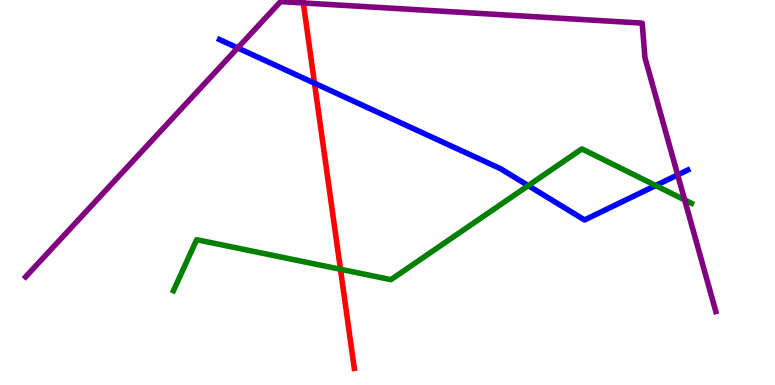[{'lines': ['blue', 'red'], 'intersections': [{'x': 4.06, 'y': 7.84}]}, {'lines': ['green', 'red'], 'intersections': [{'x': 4.39, 'y': 3.01}]}, {'lines': ['purple', 'red'], 'intersections': [{'x': 3.91, 'y': 9.92}]}, {'lines': ['blue', 'green'], 'intersections': [{'x': 6.82, 'y': 5.18}, {'x': 8.46, 'y': 5.18}]}, {'lines': ['blue', 'purple'], 'intersections': [{'x': 3.07, 'y': 8.76}, {'x': 8.74, 'y': 5.46}]}, {'lines': ['green', 'purple'], 'intersections': [{'x': 8.83, 'y': 4.81}]}]